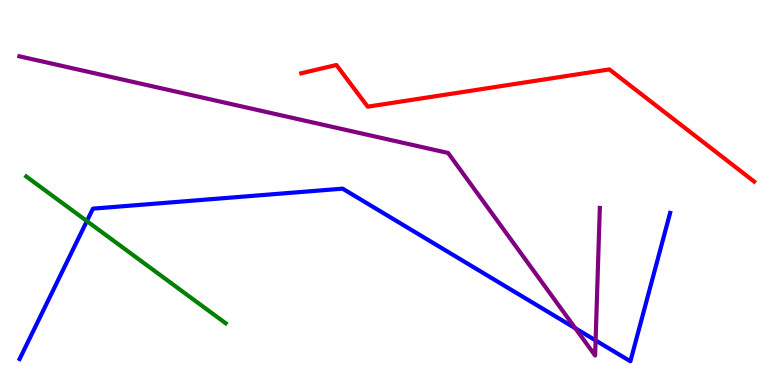[{'lines': ['blue', 'red'], 'intersections': []}, {'lines': ['green', 'red'], 'intersections': []}, {'lines': ['purple', 'red'], 'intersections': []}, {'lines': ['blue', 'green'], 'intersections': [{'x': 1.12, 'y': 4.26}]}, {'lines': ['blue', 'purple'], 'intersections': [{'x': 7.42, 'y': 1.47}, {'x': 7.69, 'y': 1.16}]}, {'lines': ['green', 'purple'], 'intersections': []}]